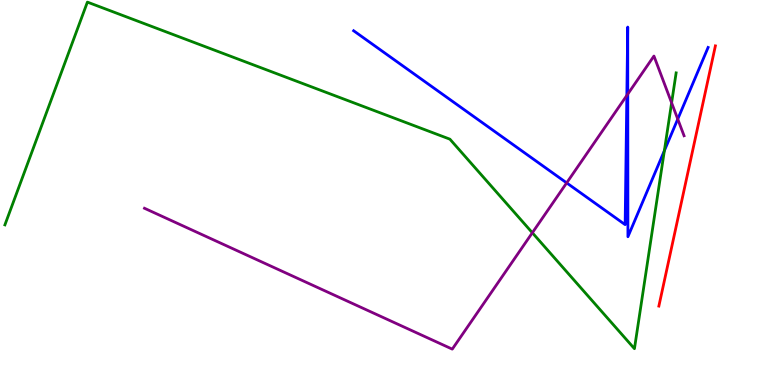[{'lines': ['blue', 'red'], 'intersections': []}, {'lines': ['green', 'red'], 'intersections': []}, {'lines': ['purple', 'red'], 'intersections': []}, {'lines': ['blue', 'green'], 'intersections': [{'x': 8.57, 'y': 6.09}]}, {'lines': ['blue', 'purple'], 'intersections': [{'x': 7.31, 'y': 5.25}, {'x': 8.09, 'y': 7.52}, {'x': 8.1, 'y': 7.56}, {'x': 8.75, 'y': 6.91}]}, {'lines': ['green', 'purple'], 'intersections': [{'x': 6.87, 'y': 3.95}, {'x': 8.67, 'y': 7.33}]}]